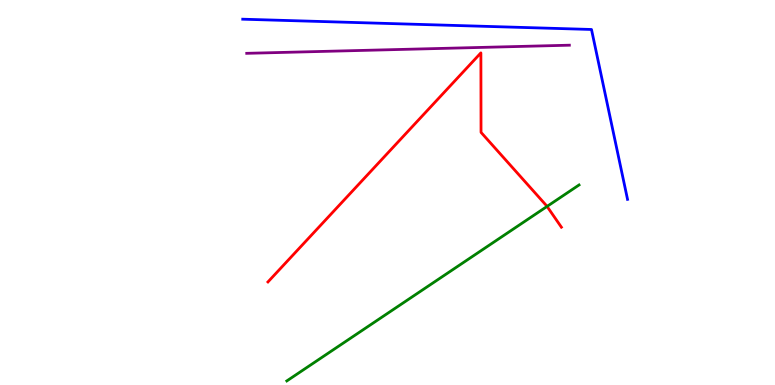[{'lines': ['blue', 'red'], 'intersections': []}, {'lines': ['green', 'red'], 'intersections': [{'x': 7.06, 'y': 4.64}]}, {'lines': ['purple', 'red'], 'intersections': []}, {'lines': ['blue', 'green'], 'intersections': []}, {'lines': ['blue', 'purple'], 'intersections': []}, {'lines': ['green', 'purple'], 'intersections': []}]